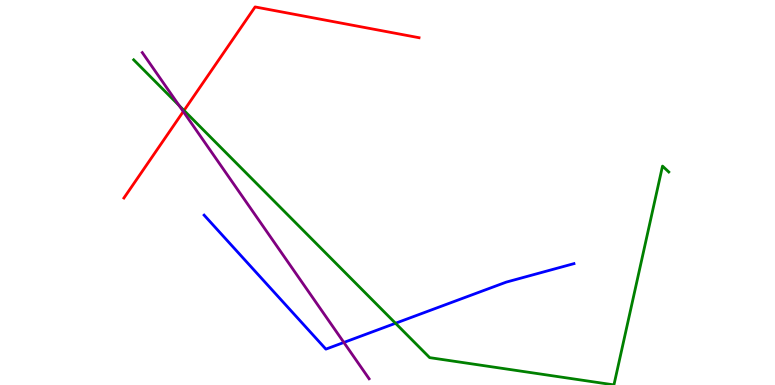[{'lines': ['blue', 'red'], 'intersections': []}, {'lines': ['green', 'red'], 'intersections': [{'x': 2.37, 'y': 7.13}]}, {'lines': ['purple', 'red'], 'intersections': [{'x': 2.37, 'y': 7.1}]}, {'lines': ['blue', 'green'], 'intersections': [{'x': 5.1, 'y': 1.6}]}, {'lines': ['blue', 'purple'], 'intersections': [{'x': 4.44, 'y': 1.11}]}, {'lines': ['green', 'purple'], 'intersections': [{'x': 2.31, 'y': 7.26}]}]